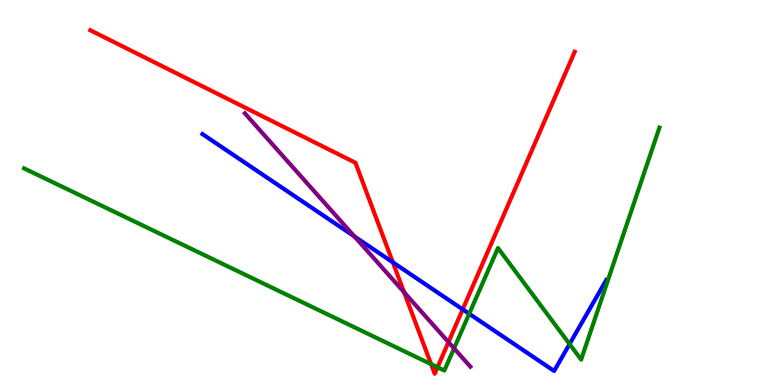[{'lines': ['blue', 'red'], 'intersections': [{'x': 5.07, 'y': 3.19}, {'x': 5.97, 'y': 1.96}]}, {'lines': ['green', 'red'], 'intersections': [{'x': 5.56, 'y': 0.541}, {'x': 5.65, 'y': 0.461}]}, {'lines': ['purple', 'red'], 'intersections': [{'x': 5.21, 'y': 2.41}, {'x': 5.79, 'y': 1.11}]}, {'lines': ['blue', 'green'], 'intersections': [{'x': 6.05, 'y': 1.85}, {'x': 7.35, 'y': 1.06}]}, {'lines': ['blue', 'purple'], 'intersections': [{'x': 4.57, 'y': 3.86}]}, {'lines': ['green', 'purple'], 'intersections': [{'x': 5.86, 'y': 0.952}]}]